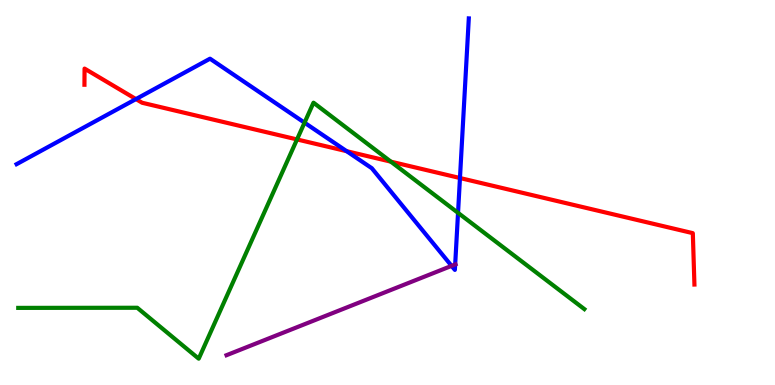[{'lines': ['blue', 'red'], 'intersections': [{'x': 1.75, 'y': 7.43}, {'x': 4.47, 'y': 6.07}, {'x': 5.94, 'y': 5.38}]}, {'lines': ['green', 'red'], 'intersections': [{'x': 3.83, 'y': 6.38}, {'x': 5.04, 'y': 5.8}]}, {'lines': ['purple', 'red'], 'intersections': []}, {'lines': ['blue', 'green'], 'intersections': [{'x': 3.93, 'y': 6.81}, {'x': 5.91, 'y': 4.47}]}, {'lines': ['blue', 'purple'], 'intersections': [{'x': 5.83, 'y': 3.09}, {'x': 5.87, 'y': 3.13}]}, {'lines': ['green', 'purple'], 'intersections': []}]